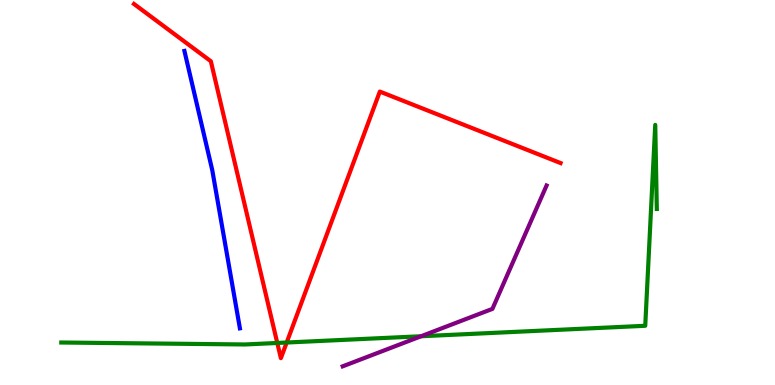[{'lines': ['blue', 'red'], 'intersections': []}, {'lines': ['green', 'red'], 'intersections': [{'x': 3.58, 'y': 1.09}, {'x': 3.7, 'y': 1.1}]}, {'lines': ['purple', 'red'], 'intersections': []}, {'lines': ['blue', 'green'], 'intersections': []}, {'lines': ['blue', 'purple'], 'intersections': []}, {'lines': ['green', 'purple'], 'intersections': [{'x': 5.43, 'y': 1.27}]}]